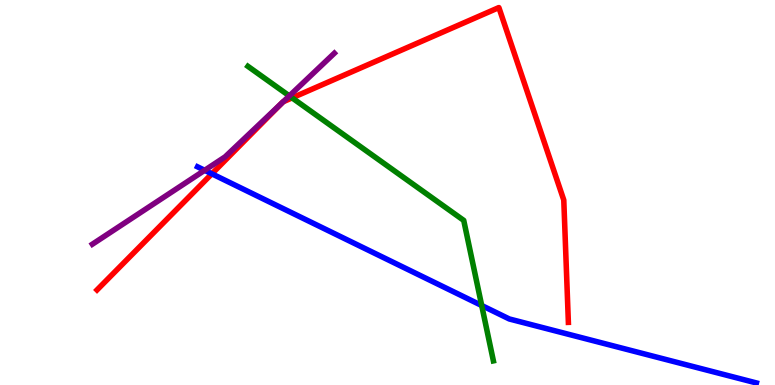[{'lines': ['blue', 'red'], 'intersections': [{'x': 2.73, 'y': 5.49}]}, {'lines': ['green', 'red'], 'intersections': [{'x': 3.77, 'y': 7.46}]}, {'lines': ['purple', 'red'], 'intersections': [{'x': 3.64, 'y': 7.32}, {'x': 3.65, 'y': 7.36}]}, {'lines': ['blue', 'green'], 'intersections': [{'x': 6.22, 'y': 2.06}]}, {'lines': ['blue', 'purple'], 'intersections': [{'x': 2.64, 'y': 5.58}]}, {'lines': ['green', 'purple'], 'intersections': [{'x': 3.73, 'y': 7.51}]}]